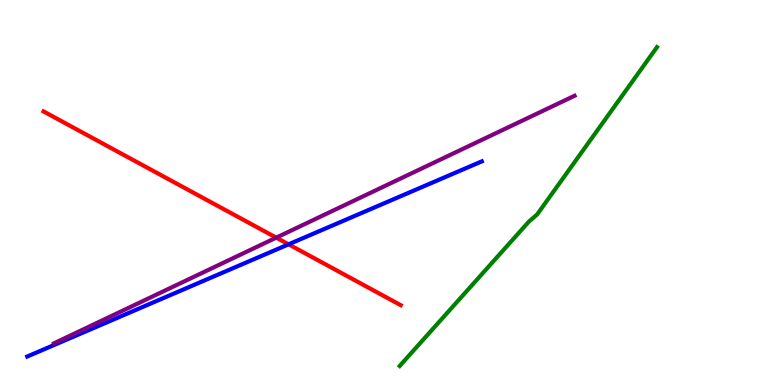[{'lines': ['blue', 'red'], 'intersections': [{'x': 3.72, 'y': 3.65}]}, {'lines': ['green', 'red'], 'intersections': []}, {'lines': ['purple', 'red'], 'intersections': [{'x': 3.56, 'y': 3.83}]}, {'lines': ['blue', 'green'], 'intersections': []}, {'lines': ['blue', 'purple'], 'intersections': []}, {'lines': ['green', 'purple'], 'intersections': []}]